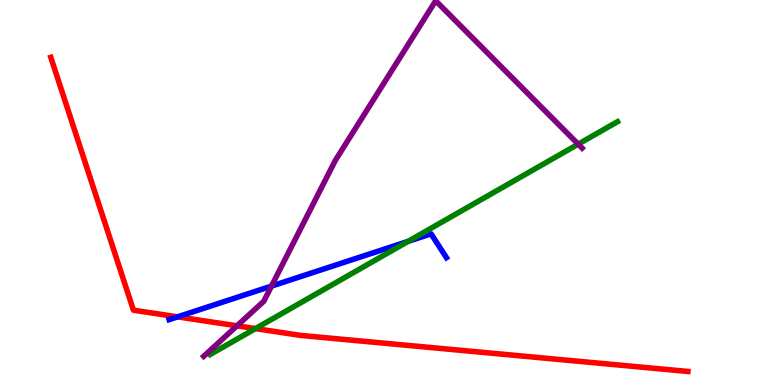[{'lines': ['blue', 'red'], 'intersections': [{'x': 2.29, 'y': 1.77}]}, {'lines': ['green', 'red'], 'intersections': [{'x': 3.3, 'y': 1.47}]}, {'lines': ['purple', 'red'], 'intersections': [{'x': 3.06, 'y': 1.54}]}, {'lines': ['blue', 'green'], 'intersections': [{'x': 5.27, 'y': 3.73}]}, {'lines': ['blue', 'purple'], 'intersections': [{'x': 3.5, 'y': 2.57}]}, {'lines': ['green', 'purple'], 'intersections': [{'x': 7.46, 'y': 6.26}]}]